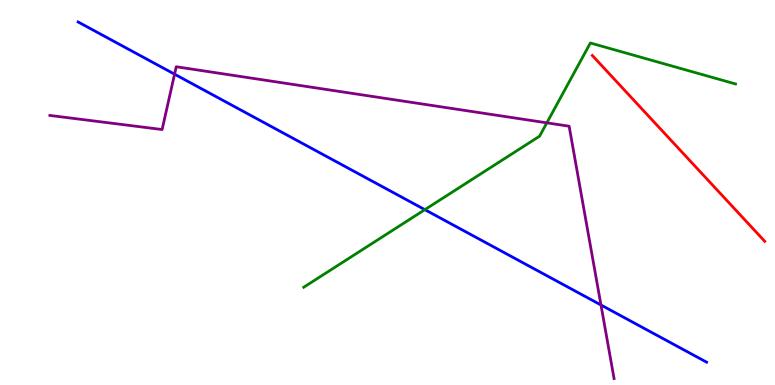[{'lines': ['blue', 'red'], 'intersections': []}, {'lines': ['green', 'red'], 'intersections': []}, {'lines': ['purple', 'red'], 'intersections': []}, {'lines': ['blue', 'green'], 'intersections': [{'x': 5.48, 'y': 4.55}]}, {'lines': ['blue', 'purple'], 'intersections': [{'x': 2.25, 'y': 8.07}, {'x': 7.75, 'y': 2.08}]}, {'lines': ['green', 'purple'], 'intersections': [{'x': 7.06, 'y': 6.81}]}]